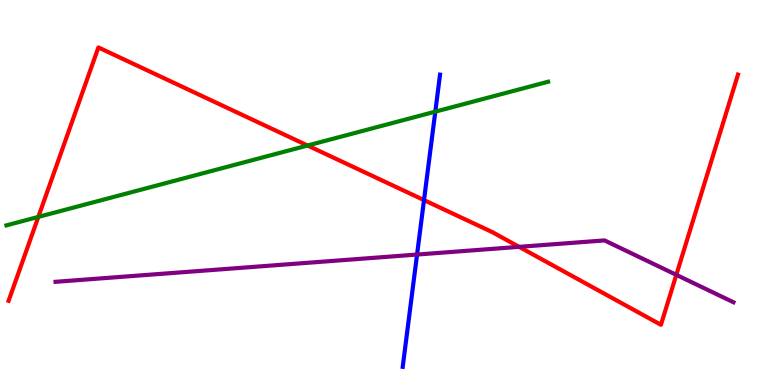[{'lines': ['blue', 'red'], 'intersections': [{'x': 5.47, 'y': 4.8}]}, {'lines': ['green', 'red'], 'intersections': [{'x': 0.495, 'y': 4.37}, {'x': 3.97, 'y': 6.22}]}, {'lines': ['purple', 'red'], 'intersections': [{'x': 6.7, 'y': 3.59}, {'x': 8.73, 'y': 2.86}]}, {'lines': ['blue', 'green'], 'intersections': [{'x': 5.62, 'y': 7.1}]}, {'lines': ['blue', 'purple'], 'intersections': [{'x': 5.38, 'y': 3.39}]}, {'lines': ['green', 'purple'], 'intersections': []}]